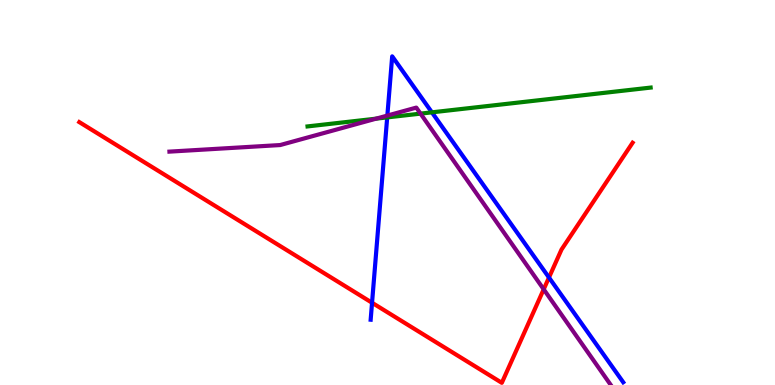[{'lines': ['blue', 'red'], 'intersections': [{'x': 4.8, 'y': 2.14}, {'x': 7.08, 'y': 2.79}]}, {'lines': ['green', 'red'], 'intersections': []}, {'lines': ['purple', 'red'], 'intersections': [{'x': 7.02, 'y': 2.49}]}, {'lines': ['blue', 'green'], 'intersections': [{'x': 5.0, 'y': 6.95}, {'x': 5.57, 'y': 7.08}]}, {'lines': ['blue', 'purple'], 'intersections': [{'x': 5.0, 'y': 7.0}]}, {'lines': ['green', 'purple'], 'intersections': [{'x': 4.85, 'y': 6.92}, {'x': 5.43, 'y': 7.05}]}]